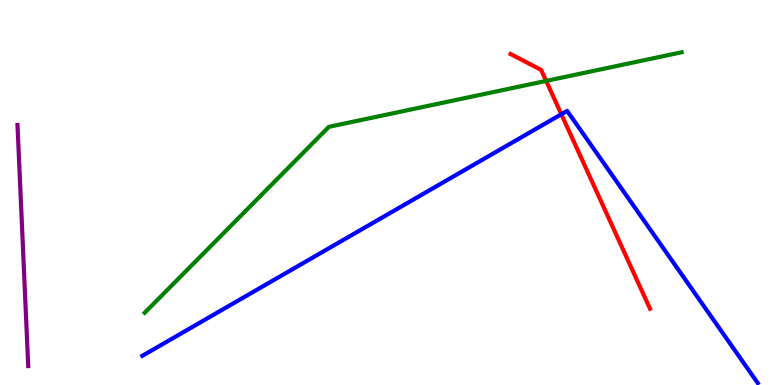[{'lines': ['blue', 'red'], 'intersections': [{'x': 7.24, 'y': 7.03}]}, {'lines': ['green', 'red'], 'intersections': [{'x': 7.05, 'y': 7.9}]}, {'lines': ['purple', 'red'], 'intersections': []}, {'lines': ['blue', 'green'], 'intersections': []}, {'lines': ['blue', 'purple'], 'intersections': []}, {'lines': ['green', 'purple'], 'intersections': []}]